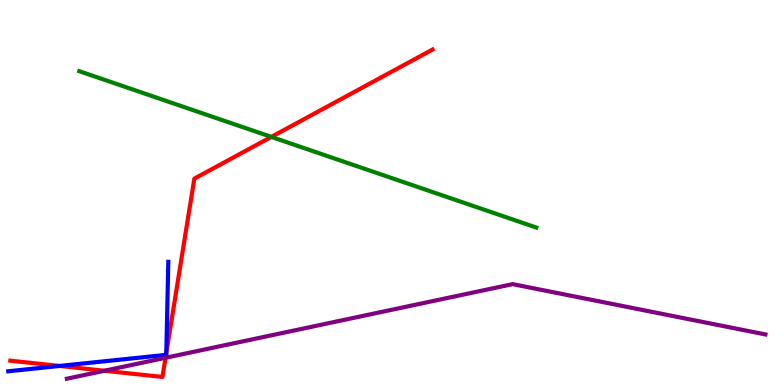[{'lines': ['blue', 'red'], 'intersections': [{'x': 0.768, 'y': 0.495}, {'x': 2.14, 'y': 0.782}, {'x': 2.15, 'y': 0.831}]}, {'lines': ['green', 'red'], 'intersections': [{'x': 3.5, 'y': 6.44}]}, {'lines': ['purple', 'red'], 'intersections': [{'x': 1.35, 'y': 0.37}, {'x': 2.14, 'y': 0.707}]}, {'lines': ['blue', 'green'], 'intersections': []}, {'lines': ['blue', 'purple'], 'intersections': []}, {'lines': ['green', 'purple'], 'intersections': []}]